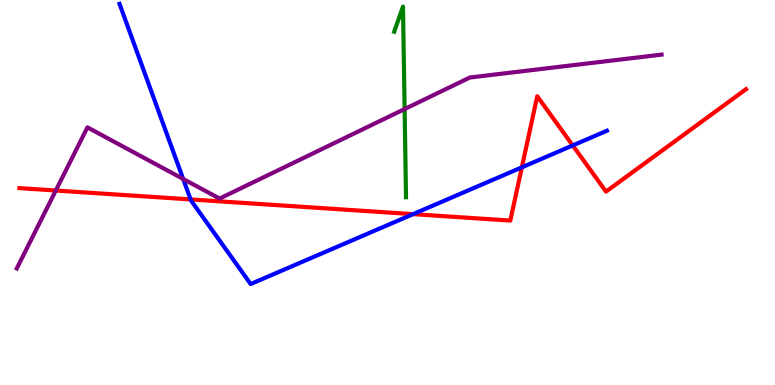[{'lines': ['blue', 'red'], 'intersections': [{'x': 2.46, 'y': 4.82}, {'x': 5.33, 'y': 4.44}, {'x': 6.73, 'y': 5.65}, {'x': 7.39, 'y': 6.22}]}, {'lines': ['green', 'red'], 'intersections': []}, {'lines': ['purple', 'red'], 'intersections': [{'x': 0.72, 'y': 5.05}]}, {'lines': ['blue', 'green'], 'intersections': []}, {'lines': ['blue', 'purple'], 'intersections': [{'x': 2.36, 'y': 5.35}]}, {'lines': ['green', 'purple'], 'intersections': [{'x': 5.22, 'y': 7.17}]}]